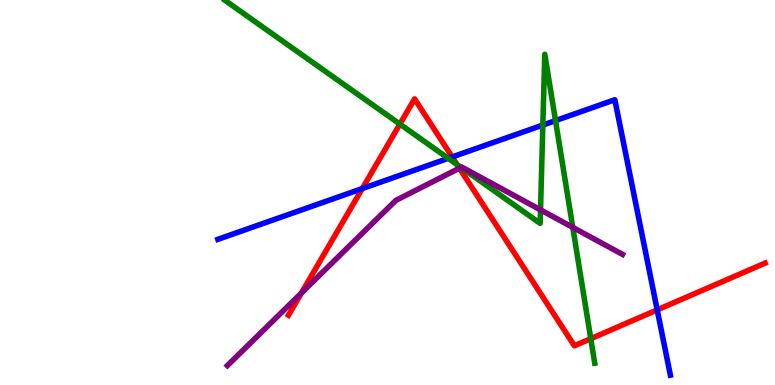[{'lines': ['blue', 'red'], 'intersections': [{'x': 4.67, 'y': 5.1}, {'x': 5.83, 'y': 5.92}, {'x': 8.48, 'y': 1.95}]}, {'lines': ['green', 'red'], 'intersections': [{'x': 5.16, 'y': 6.78}, {'x': 5.9, 'y': 5.72}, {'x': 7.62, 'y': 1.2}]}, {'lines': ['purple', 'red'], 'intersections': [{'x': 3.89, 'y': 2.39}, {'x': 5.93, 'y': 5.63}]}, {'lines': ['blue', 'green'], 'intersections': [{'x': 5.78, 'y': 5.89}, {'x': 7.0, 'y': 6.75}, {'x': 7.17, 'y': 6.87}]}, {'lines': ['blue', 'purple'], 'intersections': []}, {'lines': ['green', 'purple'], 'intersections': [{'x': 5.95, 'y': 5.65}, {'x': 6.97, 'y': 4.55}, {'x': 7.39, 'y': 4.09}]}]